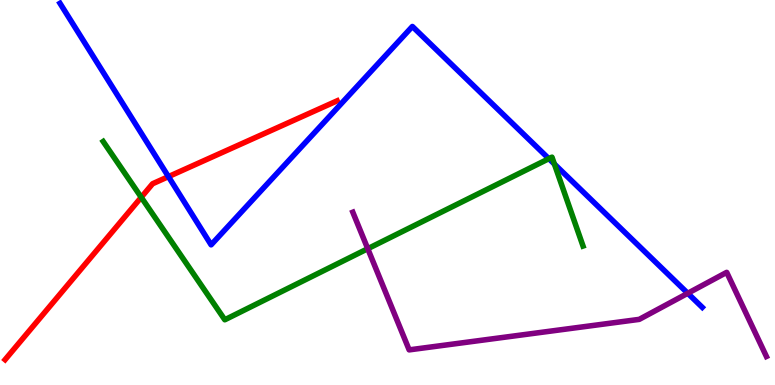[{'lines': ['blue', 'red'], 'intersections': [{'x': 2.17, 'y': 5.41}]}, {'lines': ['green', 'red'], 'intersections': [{'x': 1.82, 'y': 4.88}]}, {'lines': ['purple', 'red'], 'intersections': []}, {'lines': ['blue', 'green'], 'intersections': [{'x': 7.08, 'y': 5.88}, {'x': 7.15, 'y': 5.74}]}, {'lines': ['blue', 'purple'], 'intersections': [{'x': 8.87, 'y': 2.38}]}, {'lines': ['green', 'purple'], 'intersections': [{'x': 4.75, 'y': 3.54}]}]